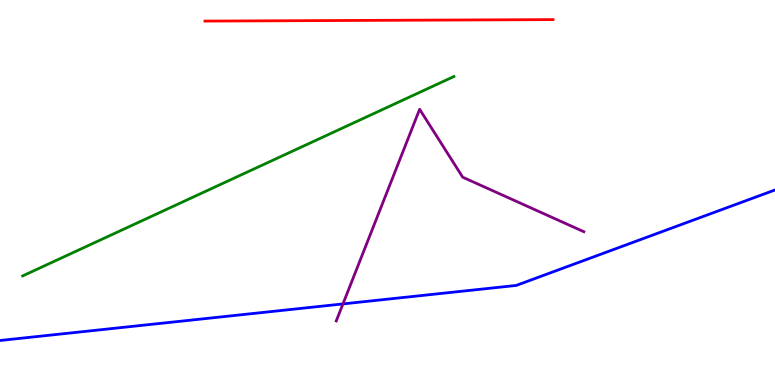[{'lines': ['blue', 'red'], 'intersections': []}, {'lines': ['green', 'red'], 'intersections': []}, {'lines': ['purple', 'red'], 'intersections': []}, {'lines': ['blue', 'green'], 'intersections': []}, {'lines': ['blue', 'purple'], 'intersections': [{'x': 4.43, 'y': 2.11}]}, {'lines': ['green', 'purple'], 'intersections': []}]